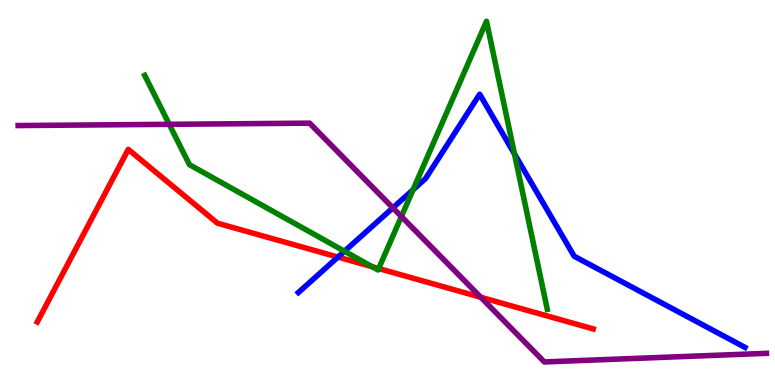[{'lines': ['blue', 'red'], 'intersections': [{'x': 4.36, 'y': 3.32}]}, {'lines': ['green', 'red'], 'intersections': [{'x': 4.8, 'y': 3.07}, {'x': 4.89, 'y': 3.02}]}, {'lines': ['purple', 'red'], 'intersections': [{'x': 6.2, 'y': 2.28}]}, {'lines': ['blue', 'green'], 'intersections': [{'x': 4.44, 'y': 3.47}, {'x': 5.33, 'y': 5.07}, {'x': 6.64, 'y': 6.0}]}, {'lines': ['blue', 'purple'], 'intersections': [{'x': 5.07, 'y': 4.6}]}, {'lines': ['green', 'purple'], 'intersections': [{'x': 2.18, 'y': 6.77}, {'x': 5.18, 'y': 4.38}]}]